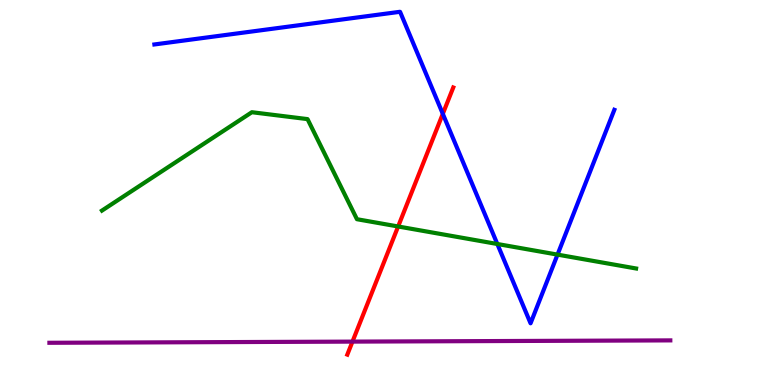[{'lines': ['blue', 'red'], 'intersections': [{'x': 5.71, 'y': 7.04}]}, {'lines': ['green', 'red'], 'intersections': [{'x': 5.14, 'y': 4.12}]}, {'lines': ['purple', 'red'], 'intersections': [{'x': 4.55, 'y': 1.13}]}, {'lines': ['blue', 'green'], 'intersections': [{'x': 6.42, 'y': 3.66}, {'x': 7.19, 'y': 3.39}]}, {'lines': ['blue', 'purple'], 'intersections': []}, {'lines': ['green', 'purple'], 'intersections': []}]